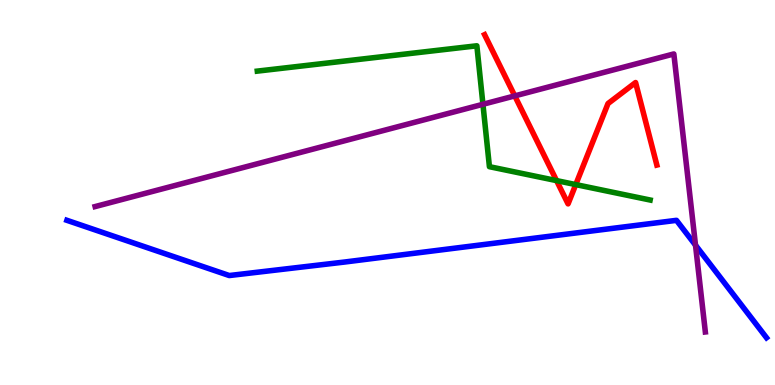[{'lines': ['blue', 'red'], 'intersections': []}, {'lines': ['green', 'red'], 'intersections': [{'x': 7.18, 'y': 5.31}, {'x': 7.43, 'y': 5.21}]}, {'lines': ['purple', 'red'], 'intersections': [{'x': 6.64, 'y': 7.51}]}, {'lines': ['blue', 'green'], 'intersections': []}, {'lines': ['blue', 'purple'], 'intersections': [{'x': 8.97, 'y': 3.63}]}, {'lines': ['green', 'purple'], 'intersections': [{'x': 6.23, 'y': 7.29}]}]